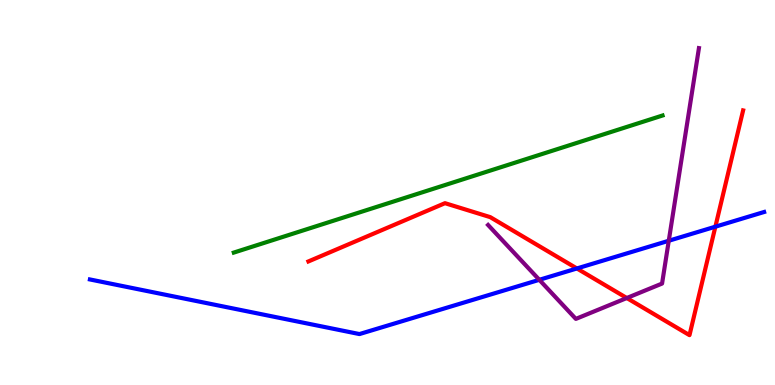[{'lines': ['blue', 'red'], 'intersections': [{'x': 7.44, 'y': 3.03}, {'x': 9.23, 'y': 4.11}]}, {'lines': ['green', 'red'], 'intersections': []}, {'lines': ['purple', 'red'], 'intersections': [{'x': 8.09, 'y': 2.26}]}, {'lines': ['blue', 'green'], 'intersections': []}, {'lines': ['blue', 'purple'], 'intersections': [{'x': 6.96, 'y': 2.73}, {'x': 8.63, 'y': 3.75}]}, {'lines': ['green', 'purple'], 'intersections': []}]